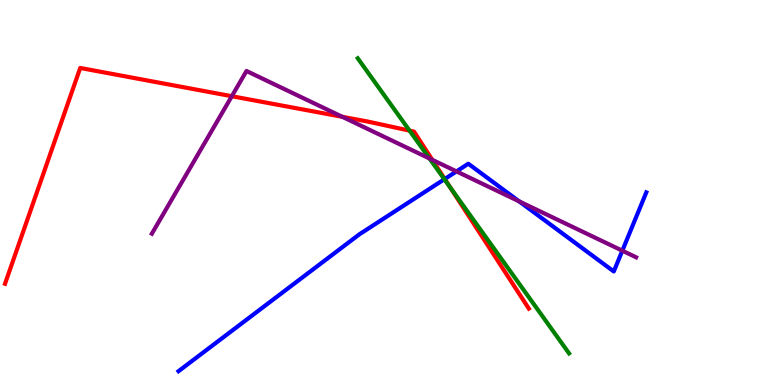[{'lines': ['blue', 'red'], 'intersections': [{'x': 5.74, 'y': 5.35}]}, {'lines': ['green', 'red'], 'intersections': [{'x': 5.28, 'y': 6.61}, {'x': 5.81, 'y': 5.14}]}, {'lines': ['purple', 'red'], 'intersections': [{'x': 2.99, 'y': 7.5}, {'x': 4.42, 'y': 6.97}, {'x': 5.58, 'y': 5.85}]}, {'lines': ['blue', 'green'], 'intersections': [{'x': 5.73, 'y': 5.34}]}, {'lines': ['blue', 'purple'], 'intersections': [{'x': 5.89, 'y': 5.55}, {'x': 6.7, 'y': 4.77}, {'x': 8.03, 'y': 3.49}]}, {'lines': ['green', 'purple'], 'intersections': [{'x': 5.54, 'y': 5.88}]}]